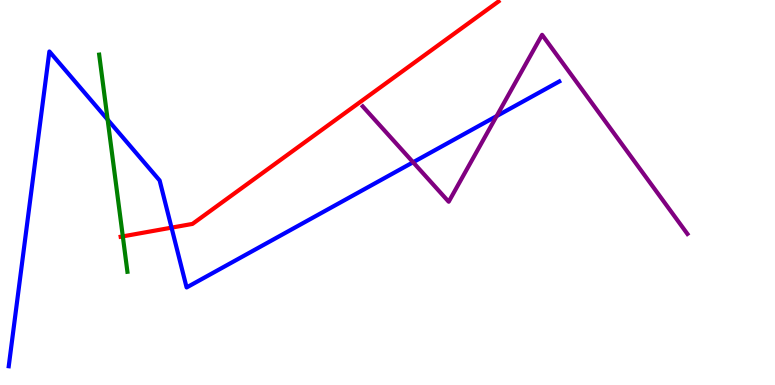[{'lines': ['blue', 'red'], 'intersections': [{'x': 2.21, 'y': 4.09}]}, {'lines': ['green', 'red'], 'intersections': [{'x': 1.58, 'y': 3.86}]}, {'lines': ['purple', 'red'], 'intersections': []}, {'lines': ['blue', 'green'], 'intersections': [{'x': 1.39, 'y': 6.89}]}, {'lines': ['blue', 'purple'], 'intersections': [{'x': 5.33, 'y': 5.79}, {'x': 6.41, 'y': 6.98}]}, {'lines': ['green', 'purple'], 'intersections': []}]